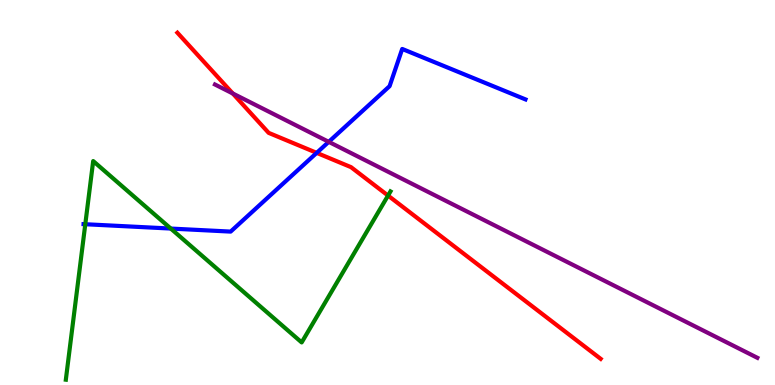[{'lines': ['blue', 'red'], 'intersections': [{'x': 4.09, 'y': 6.03}]}, {'lines': ['green', 'red'], 'intersections': [{'x': 5.01, 'y': 4.92}]}, {'lines': ['purple', 'red'], 'intersections': [{'x': 3.0, 'y': 7.57}]}, {'lines': ['blue', 'green'], 'intersections': [{'x': 1.1, 'y': 4.18}, {'x': 2.2, 'y': 4.06}]}, {'lines': ['blue', 'purple'], 'intersections': [{'x': 4.24, 'y': 6.32}]}, {'lines': ['green', 'purple'], 'intersections': []}]